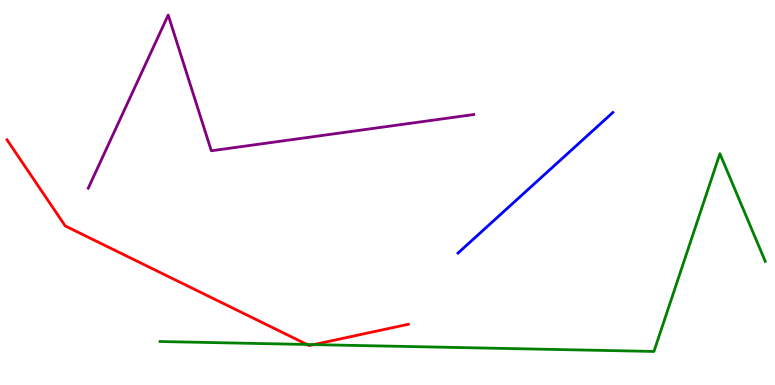[{'lines': ['blue', 'red'], 'intersections': []}, {'lines': ['green', 'red'], 'intersections': [{'x': 3.96, 'y': 1.05}, {'x': 4.05, 'y': 1.05}]}, {'lines': ['purple', 'red'], 'intersections': []}, {'lines': ['blue', 'green'], 'intersections': []}, {'lines': ['blue', 'purple'], 'intersections': []}, {'lines': ['green', 'purple'], 'intersections': []}]